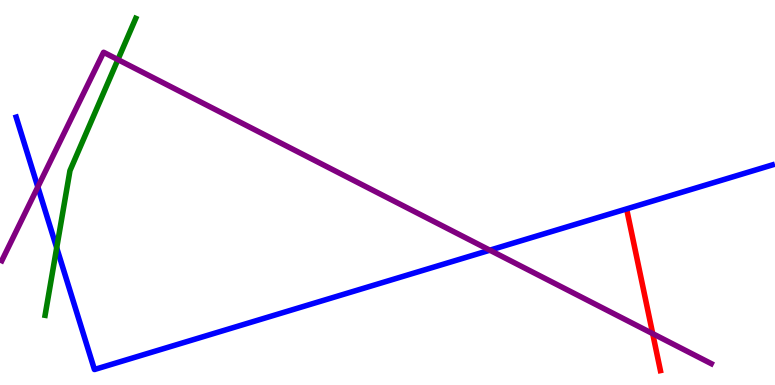[{'lines': ['blue', 'red'], 'intersections': []}, {'lines': ['green', 'red'], 'intersections': []}, {'lines': ['purple', 'red'], 'intersections': [{'x': 8.42, 'y': 1.33}]}, {'lines': ['blue', 'green'], 'intersections': [{'x': 0.732, 'y': 3.56}]}, {'lines': ['blue', 'purple'], 'intersections': [{'x': 0.488, 'y': 5.14}, {'x': 6.32, 'y': 3.5}]}, {'lines': ['green', 'purple'], 'intersections': [{'x': 1.52, 'y': 8.45}]}]